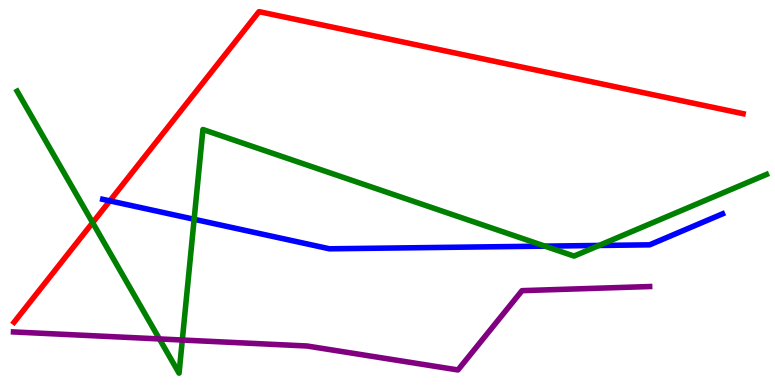[{'lines': ['blue', 'red'], 'intersections': [{'x': 1.42, 'y': 4.78}]}, {'lines': ['green', 'red'], 'intersections': [{'x': 1.2, 'y': 4.22}]}, {'lines': ['purple', 'red'], 'intersections': []}, {'lines': ['blue', 'green'], 'intersections': [{'x': 2.5, 'y': 4.3}, {'x': 7.03, 'y': 3.61}, {'x': 7.73, 'y': 3.62}]}, {'lines': ['blue', 'purple'], 'intersections': []}, {'lines': ['green', 'purple'], 'intersections': [{'x': 2.06, 'y': 1.2}, {'x': 2.35, 'y': 1.17}]}]